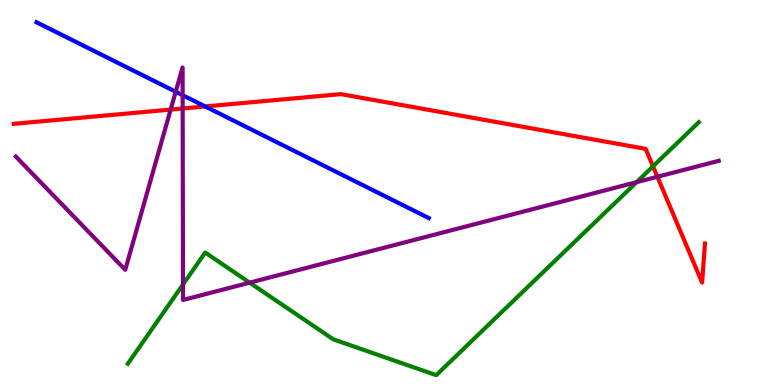[{'lines': ['blue', 'red'], 'intersections': [{'x': 2.65, 'y': 7.24}]}, {'lines': ['green', 'red'], 'intersections': [{'x': 8.43, 'y': 5.68}]}, {'lines': ['purple', 'red'], 'intersections': [{'x': 2.2, 'y': 7.15}, {'x': 2.36, 'y': 7.18}, {'x': 8.48, 'y': 5.41}]}, {'lines': ['blue', 'green'], 'intersections': []}, {'lines': ['blue', 'purple'], 'intersections': [{'x': 2.27, 'y': 7.62}, {'x': 2.36, 'y': 7.53}]}, {'lines': ['green', 'purple'], 'intersections': [{'x': 2.36, 'y': 2.61}, {'x': 3.22, 'y': 2.66}, {'x': 8.21, 'y': 5.27}]}]